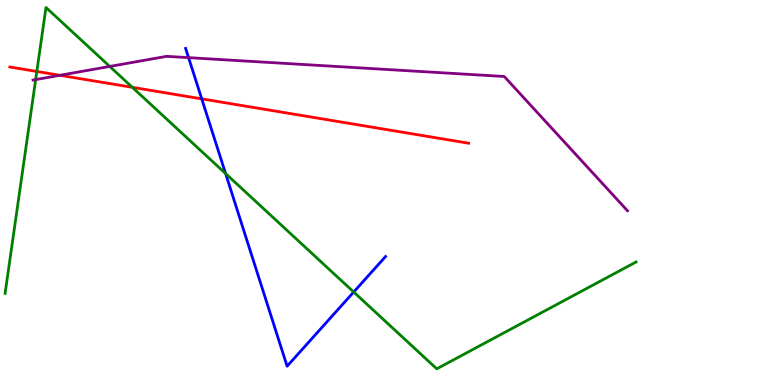[{'lines': ['blue', 'red'], 'intersections': [{'x': 2.6, 'y': 7.43}]}, {'lines': ['green', 'red'], 'intersections': [{'x': 0.475, 'y': 8.14}, {'x': 1.71, 'y': 7.73}]}, {'lines': ['purple', 'red'], 'intersections': [{'x': 0.773, 'y': 8.04}]}, {'lines': ['blue', 'green'], 'intersections': [{'x': 2.91, 'y': 5.49}, {'x': 4.56, 'y': 2.42}]}, {'lines': ['blue', 'purple'], 'intersections': [{'x': 2.43, 'y': 8.5}]}, {'lines': ['green', 'purple'], 'intersections': [{'x': 0.46, 'y': 7.93}, {'x': 1.42, 'y': 8.27}]}]